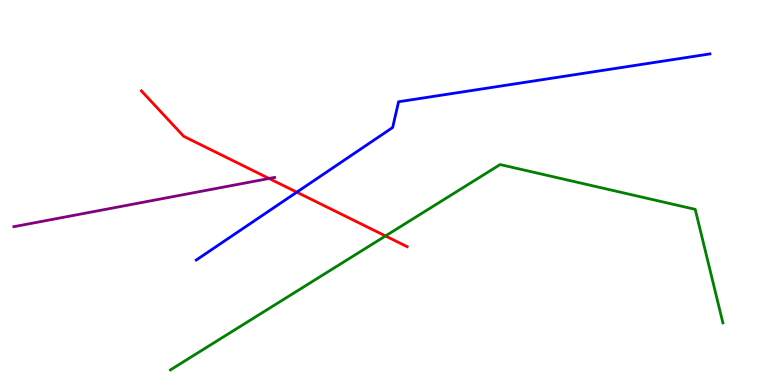[{'lines': ['blue', 'red'], 'intersections': [{'x': 3.83, 'y': 5.01}]}, {'lines': ['green', 'red'], 'intersections': [{'x': 4.97, 'y': 3.87}]}, {'lines': ['purple', 'red'], 'intersections': [{'x': 3.47, 'y': 5.36}]}, {'lines': ['blue', 'green'], 'intersections': []}, {'lines': ['blue', 'purple'], 'intersections': []}, {'lines': ['green', 'purple'], 'intersections': []}]